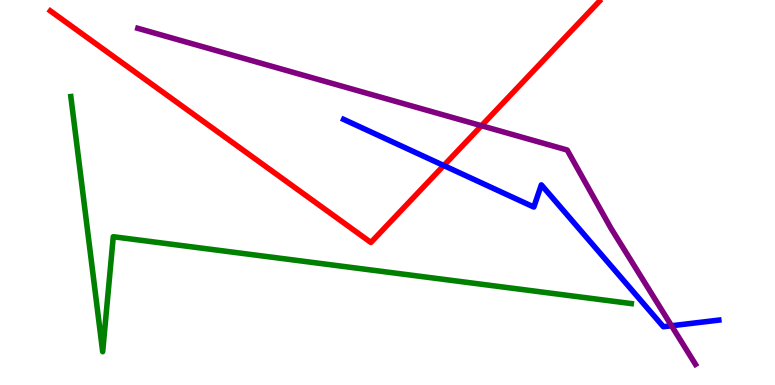[{'lines': ['blue', 'red'], 'intersections': [{'x': 5.73, 'y': 5.7}]}, {'lines': ['green', 'red'], 'intersections': []}, {'lines': ['purple', 'red'], 'intersections': [{'x': 6.21, 'y': 6.73}]}, {'lines': ['blue', 'green'], 'intersections': []}, {'lines': ['blue', 'purple'], 'intersections': [{'x': 8.66, 'y': 1.54}]}, {'lines': ['green', 'purple'], 'intersections': []}]